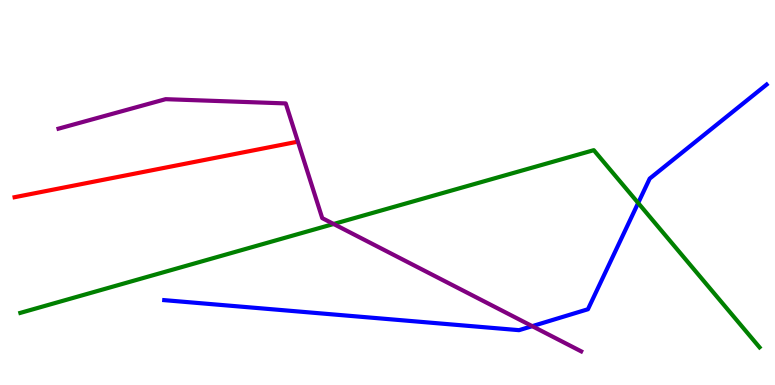[{'lines': ['blue', 'red'], 'intersections': []}, {'lines': ['green', 'red'], 'intersections': []}, {'lines': ['purple', 'red'], 'intersections': []}, {'lines': ['blue', 'green'], 'intersections': [{'x': 8.23, 'y': 4.73}]}, {'lines': ['blue', 'purple'], 'intersections': [{'x': 6.87, 'y': 1.53}]}, {'lines': ['green', 'purple'], 'intersections': [{'x': 4.3, 'y': 4.18}]}]